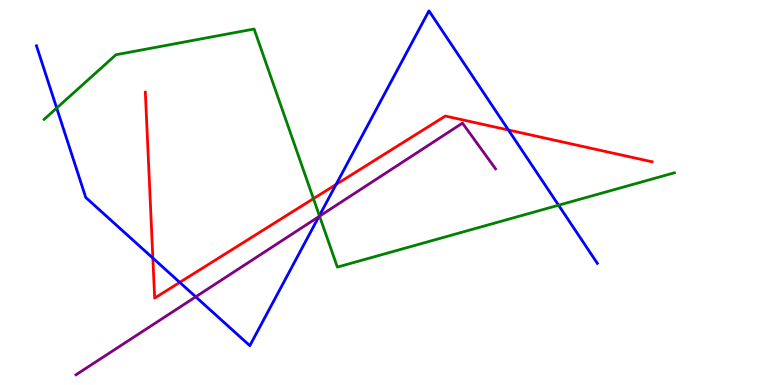[{'lines': ['blue', 'red'], 'intersections': [{'x': 1.97, 'y': 3.3}, {'x': 2.32, 'y': 2.67}, {'x': 4.34, 'y': 5.21}, {'x': 6.56, 'y': 6.62}]}, {'lines': ['green', 'red'], 'intersections': [{'x': 4.04, 'y': 4.84}]}, {'lines': ['purple', 'red'], 'intersections': []}, {'lines': ['blue', 'green'], 'intersections': [{'x': 0.732, 'y': 7.19}, {'x': 4.12, 'y': 4.4}, {'x': 7.21, 'y': 4.67}]}, {'lines': ['blue', 'purple'], 'intersections': [{'x': 2.53, 'y': 2.29}, {'x': 4.11, 'y': 4.37}]}, {'lines': ['green', 'purple'], 'intersections': [{'x': 4.12, 'y': 4.39}]}]